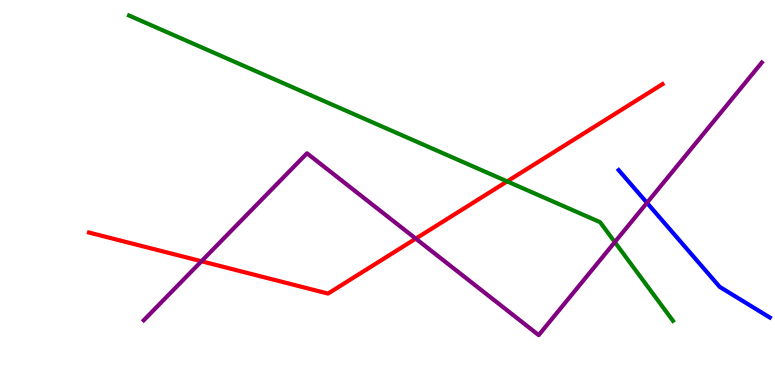[{'lines': ['blue', 'red'], 'intersections': []}, {'lines': ['green', 'red'], 'intersections': [{'x': 6.54, 'y': 5.29}]}, {'lines': ['purple', 'red'], 'intersections': [{'x': 2.6, 'y': 3.21}, {'x': 5.36, 'y': 3.8}]}, {'lines': ['blue', 'green'], 'intersections': []}, {'lines': ['blue', 'purple'], 'intersections': [{'x': 8.35, 'y': 4.73}]}, {'lines': ['green', 'purple'], 'intersections': [{'x': 7.93, 'y': 3.71}]}]